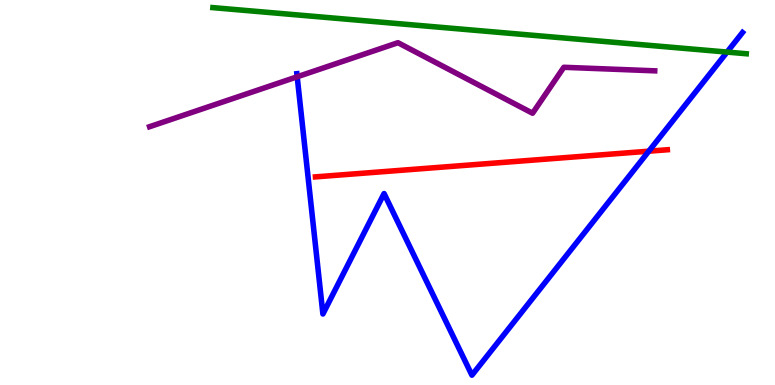[{'lines': ['blue', 'red'], 'intersections': [{'x': 8.37, 'y': 6.07}]}, {'lines': ['green', 'red'], 'intersections': []}, {'lines': ['purple', 'red'], 'intersections': []}, {'lines': ['blue', 'green'], 'intersections': [{'x': 9.38, 'y': 8.65}]}, {'lines': ['blue', 'purple'], 'intersections': [{'x': 3.83, 'y': 8.01}]}, {'lines': ['green', 'purple'], 'intersections': []}]